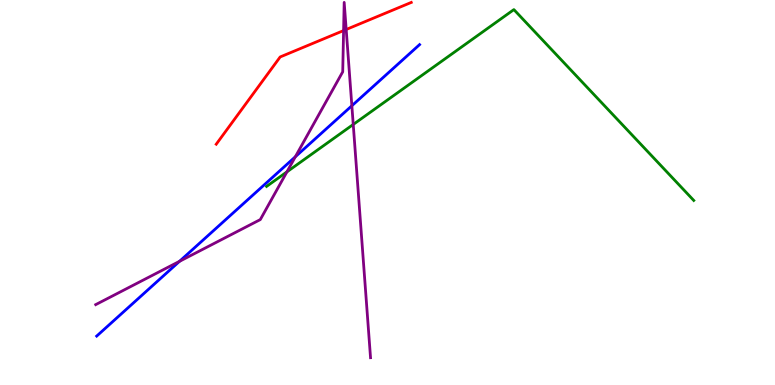[{'lines': ['blue', 'red'], 'intersections': []}, {'lines': ['green', 'red'], 'intersections': []}, {'lines': ['purple', 'red'], 'intersections': [{'x': 4.43, 'y': 9.21}, {'x': 4.47, 'y': 9.23}]}, {'lines': ['blue', 'green'], 'intersections': []}, {'lines': ['blue', 'purple'], 'intersections': [{'x': 2.32, 'y': 3.21}, {'x': 3.81, 'y': 5.93}, {'x': 4.54, 'y': 7.25}]}, {'lines': ['green', 'purple'], 'intersections': [{'x': 3.7, 'y': 5.54}, {'x': 4.56, 'y': 6.77}]}]